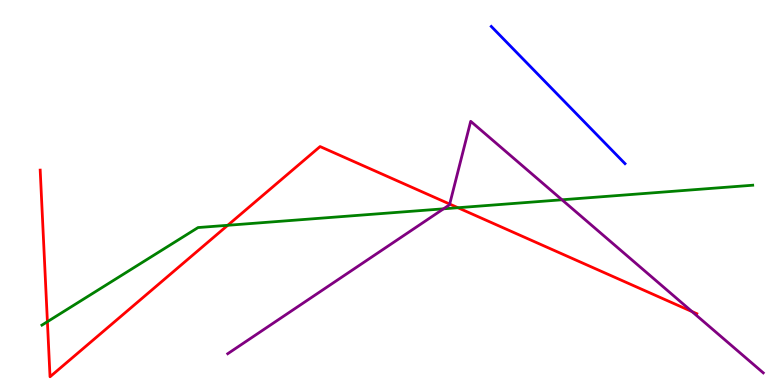[{'lines': ['blue', 'red'], 'intersections': []}, {'lines': ['green', 'red'], 'intersections': [{'x': 0.612, 'y': 1.64}, {'x': 2.94, 'y': 4.15}, {'x': 5.91, 'y': 4.6}]}, {'lines': ['purple', 'red'], 'intersections': [{'x': 5.8, 'y': 4.7}, {'x': 8.93, 'y': 1.91}]}, {'lines': ['blue', 'green'], 'intersections': []}, {'lines': ['blue', 'purple'], 'intersections': []}, {'lines': ['green', 'purple'], 'intersections': [{'x': 5.72, 'y': 4.58}, {'x': 7.25, 'y': 4.81}]}]